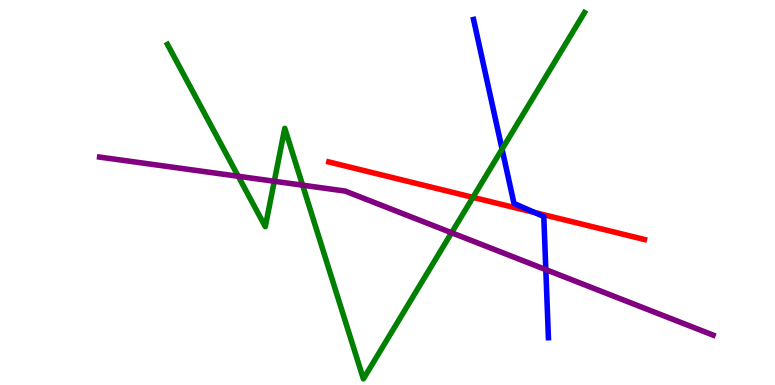[{'lines': ['blue', 'red'], 'intersections': [{'x': 6.9, 'y': 4.48}]}, {'lines': ['green', 'red'], 'intersections': [{'x': 6.1, 'y': 4.87}]}, {'lines': ['purple', 'red'], 'intersections': []}, {'lines': ['blue', 'green'], 'intersections': [{'x': 6.48, 'y': 6.13}]}, {'lines': ['blue', 'purple'], 'intersections': [{'x': 7.04, 'y': 3.0}]}, {'lines': ['green', 'purple'], 'intersections': [{'x': 3.07, 'y': 5.42}, {'x': 3.54, 'y': 5.29}, {'x': 3.9, 'y': 5.19}, {'x': 5.83, 'y': 3.95}]}]